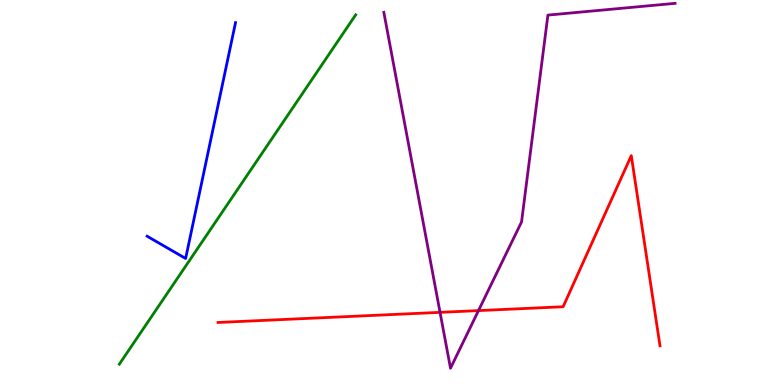[{'lines': ['blue', 'red'], 'intersections': []}, {'lines': ['green', 'red'], 'intersections': []}, {'lines': ['purple', 'red'], 'intersections': [{'x': 5.68, 'y': 1.89}, {'x': 6.17, 'y': 1.93}]}, {'lines': ['blue', 'green'], 'intersections': []}, {'lines': ['blue', 'purple'], 'intersections': []}, {'lines': ['green', 'purple'], 'intersections': []}]